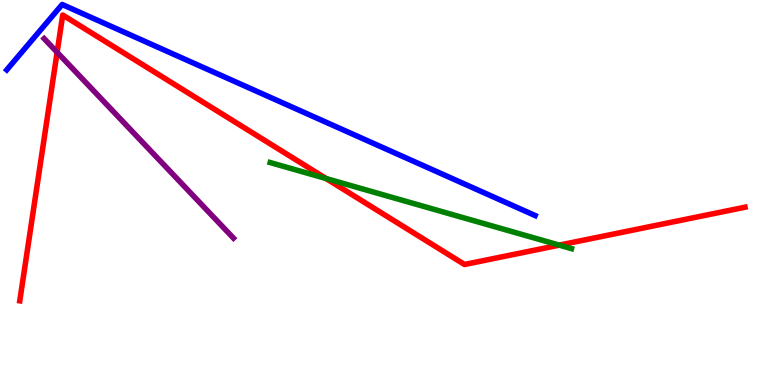[{'lines': ['blue', 'red'], 'intersections': []}, {'lines': ['green', 'red'], 'intersections': [{'x': 4.21, 'y': 5.36}, {'x': 7.22, 'y': 3.63}]}, {'lines': ['purple', 'red'], 'intersections': [{'x': 0.737, 'y': 8.64}]}, {'lines': ['blue', 'green'], 'intersections': []}, {'lines': ['blue', 'purple'], 'intersections': []}, {'lines': ['green', 'purple'], 'intersections': []}]